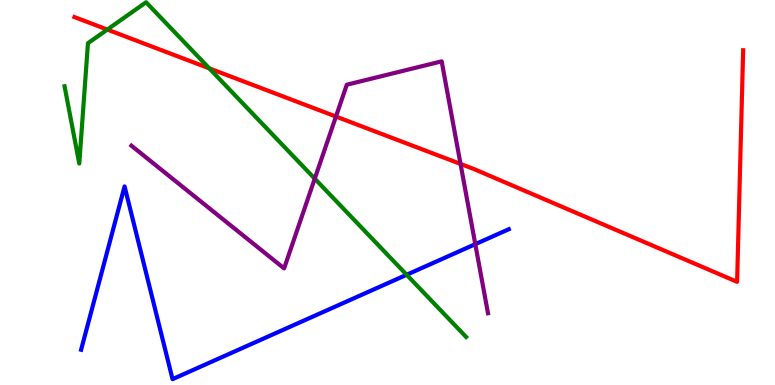[{'lines': ['blue', 'red'], 'intersections': []}, {'lines': ['green', 'red'], 'intersections': [{'x': 1.38, 'y': 9.23}, {'x': 2.7, 'y': 8.22}]}, {'lines': ['purple', 'red'], 'intersections': [{'x': 4.33, 'y': 6.97}, {'x': 5.94, 'y': 5.74}]}, {'lines': ['blue', 'green'], 'intersections': [{'x': 5.25, 'y': 2.86}]}, {'lines': ['blue', 'purple'], 'intersections': [{'x': 6.13, 'y': 3.66}]}, {'lines': ['green', 'purple'], 'intersections': [{'x': 4.06, 'y': 5.36}]}]